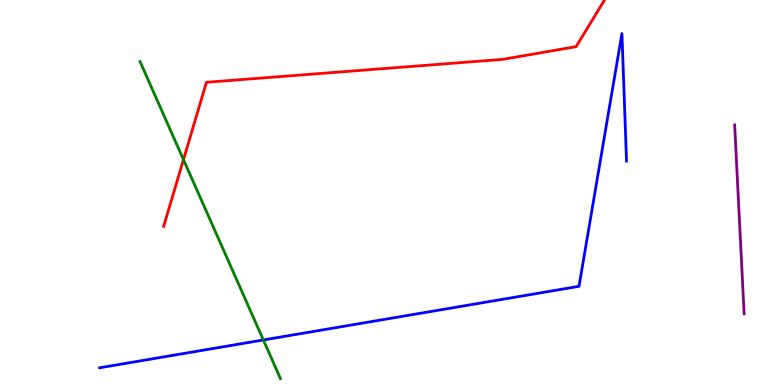[{'lines': ['blue', 'red'], 'intersections': []}, {'lines': ['green', 'red'], 'intersections': [{'x': 2.37, 'y': 5.85}]}, {'lines': ['purple', 'red'], 'intersections': []}, {'lines': ['blue', 'green'], 'intersections': [{'x': 3.4, 'y': 1.17}]}, {'lines': ['blue', 'purple'], 'intersections': []}, {'lines': ['green', 'purple'], 'intersections': []}]